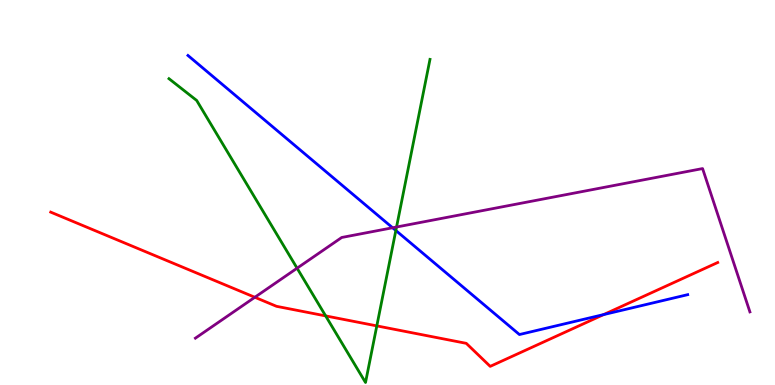[{'lines': ['blue', 'red'], 'intersections': [{'x': 7.79, 'y': 1.83}]}, {'lines': ['green', 'red'], 'intersections': [{'x': 4.2, 'y': 1.79}, {'x': 4.86, 'y': 1.54}]}, {'lines': ['purple', 'red'], 'intersections': [{'x': 3.29, 'y': 2.28}]}, {'lines': ['blue', 'green'], 'intersections': [{'x': 5.11, 'y': 4.01}]}, {'lines': ['blue', 'purple'], 'intersections': [{'x': 5.07, 'y': 4.08}]}, {'lines': ['green', 'purple'], 'intersections': [{'x': 3.83, 'y': 3.03}, {'x': 5.12, 'y': 4.1}]}]